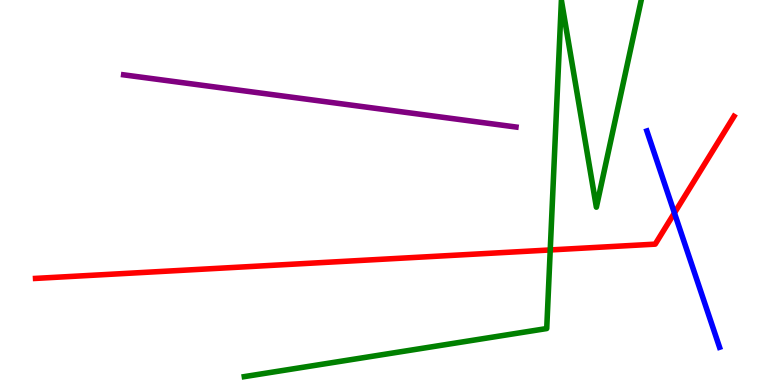[{'lines': ['blue', 'red'], 'intersections': [{'x': 8.7, 'y': 4.47}]}, {'lines': ['green', 'red'], 'intersections': [{'x': 7.1, 'y': 3.51}]}, {'lines': ['purple', 'red'], 'intersections': []}, {'lines': ['blue', 'green'], 'intersections': []}, {'lines': ['blue', 'purple'], 'intersections': []}, {'lines': ['green', 'purple'], 'intersections': []}]